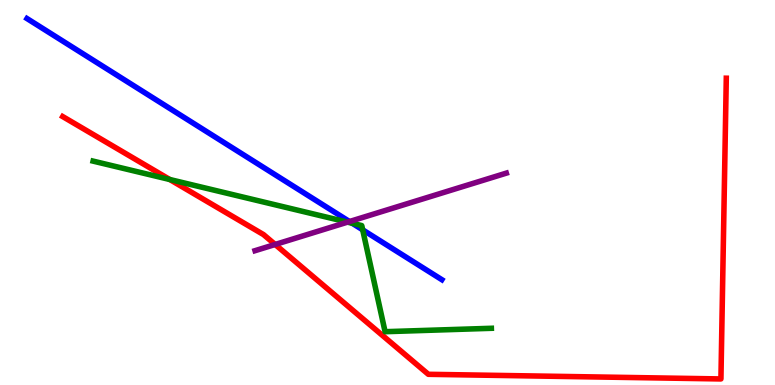[{'lines': ['blue', 'red'], 'intersections': []}, {'lines': ['green', 'red'], 'intersections': [{'x': 2.19, 'y': 5.34}]}, {'lines': ['purple', 'red'], 'intersections': [{'x': 3.55, 'y': 3.65}]}, {'lines': ['blue', 'green'], 'intersections': [{'x': 4.55, 'y': 4.2}, {'x': 4.68, 'y': 4.03}]}, {'lines': ['blue', 'purple'], 'intersections': [{'x': 4.51, 'y': 4.25}]}, {'lines': ['green', 'purple'], 'intersections': [{'x': 4.48, 'y': 4.23}]}]